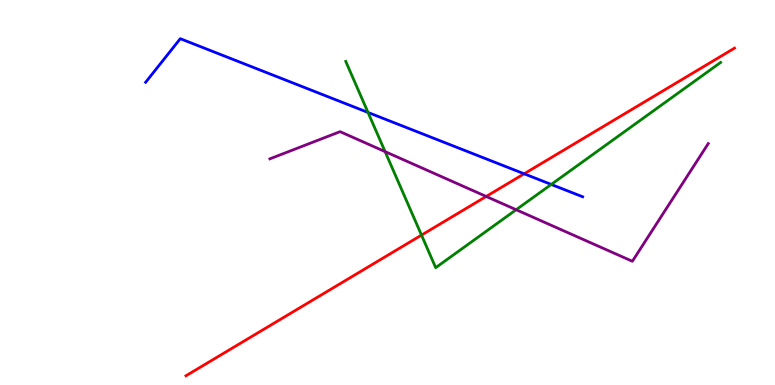[{'lines': ['blue', 'red'], 'intersections': [{'x': 6.76, 'y': 5.49}]}, {'lines': ['green', 'red'], 'intersections': [{'x': 5.44, 'y': 3.89}]}, {'lines': ['purple', 'red'], 'intersections': [{'x': 6.27, 'y': 4.9}]}, {'lines': ['blue', 'green'], 'intersections': [{'x': 4.75, 'y': 7.08}, {'x': 7.11, 'y': 5.21}]}, {'lines': ['blue', 'purple'], 'intersections': []}, {'lines': ['green', 'purple'], 'intersections': [{'x': 4.97, 'y': 6.06}, {'x': 6.66, 'y': 4.55}]}]